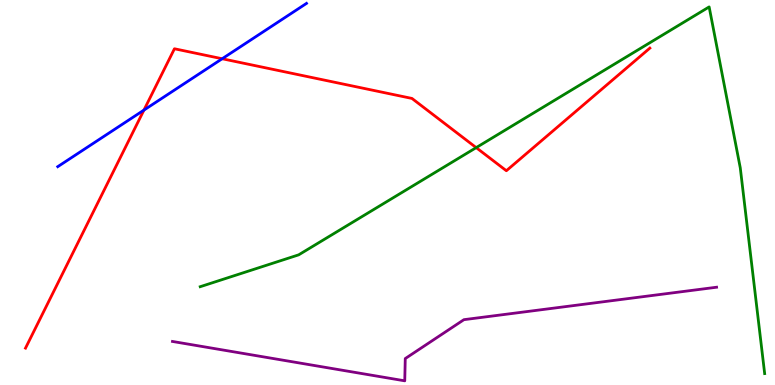[{'lines': ['blue', 'red'], 'intersections': [{'x': 1.86, 'y': 7.14}, {'x': 2.87, 'y': 8.47}]}, {'lines': ['green', 'red'], 'intersections': [{'x': 6.14, 'y': 6.17}]}, {'lines': ['purple', 'red'], 'intersections': []}, {'lines': ['blue', 'green'], 'intersections': []}, {'lines': ['blue', 'purple'], 'intersections': []}, {'lines': ['green', 'purple'], 'intersections': []}]